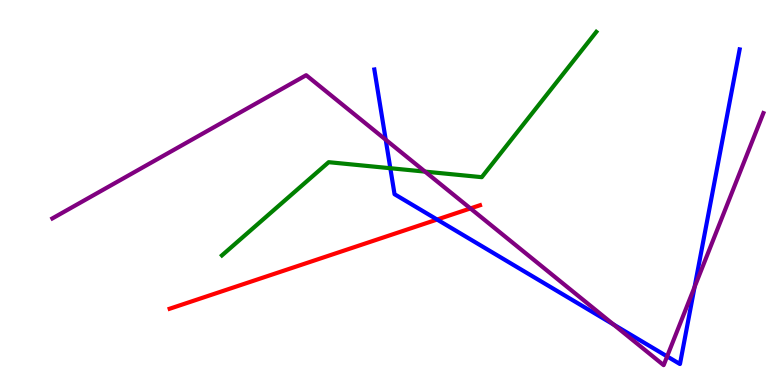[{'lines': ['blue', 'red'], 'intersections': [{'x': 5.64, 'y': 4.3}]}, {'lines': ['green', 'red'], 'intersections': []}, {'lines': ['purple', 'red'], 'intersections': [{'x': 6.07, 'y': 4.59}]}, {'lines': ['blue', 'green'], 'intersections': [{'x': 5.04, 'y': 5.63}]}, {'lines': ['blue', 'purple'], 'intersections': [{'x': 4.98, 'y': 6.37}, {'x': 7.92, 'y': 1.57}, {'x': 8.61, 'y': 0.743}, {'x': 8.96, 'y': 2.55}]}, {'lines': ['green', 'purple'], 'intersections': [{'x': 5.48, 'y': 5.54}]}]